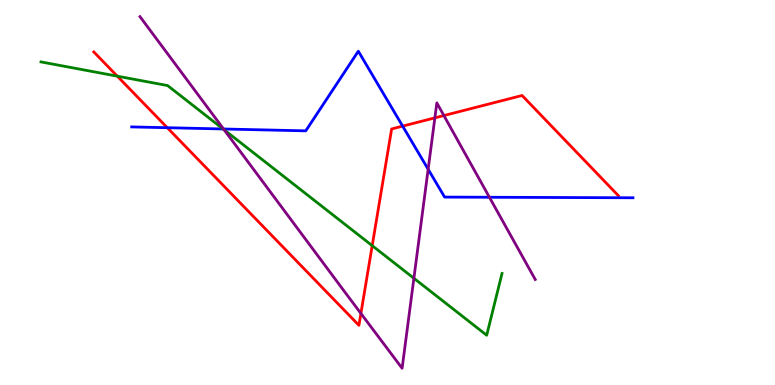[{'lines': ['blue', 'red'], 'intersections': [{'x': 2.16, 'y': 6.68}, {'x': 5.2, 'y': 6.72}]}, {'lines': ['green', 'red'], 'intersections': [{'x': 1.51, 'y': 8.02}, {'x': 4.8, 'y': 3.62}]}, {'lines': ['purple', 'red'], 'intersections': [{'x': 4.66, 'y': 1.86}, {'x': 5.61, 'y': 6.94}, {'x': 5.73, 'y': 7.0}]}, {'lines': ['blue', 'green'], 'intersections': [{'x': 2.88, 'y': 6.65}]}, {'lines': ['blue', 'purple'], 'intersections': [{'x': 2.88, 'y': 6.65}, {'x': 5.52, 'y': 5.6}, {'x': 6.32, 'y': 4.88}]}, {'lines': ['green', 'purple'], 'intersections': [{'x': 2.89, 'y': 6.63}, {'x': 5.34, 'y': 2.77}]}]